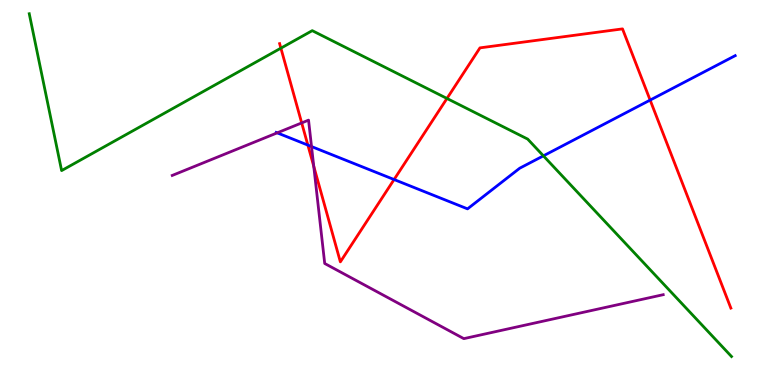[{'lines': ['blue', 'red'], 'intersections': [{'x': 3.97, 'y': 6.23}, {'x': 5.08, 'y': 5.34}, {'x': 8.39, 'y': 7.4}]}, {'lines': ['green', 'red'], 'intersections': [{'x': 3.62, 'y': 8.75}, {'x': 5.77, 'y': 7.44}]}, {'lines': ['purple', 'red'], 'intersections': [{'x': 3.89, 'y': 6.81}, {'x': 4.05, 'y': 5.68}]}, {'lines': ['blue', 'green'], 'intersections': [{'x': 7.01, 'y': 5.95}]}, {'lines': ['blue', 'purple'], 'intersections': [{'x': 3.58, 'y': 6.55}, {'x': 4.02, 'y': 6.19}]}, {'lines': ['green', 'purple'], 'intersections': []}]